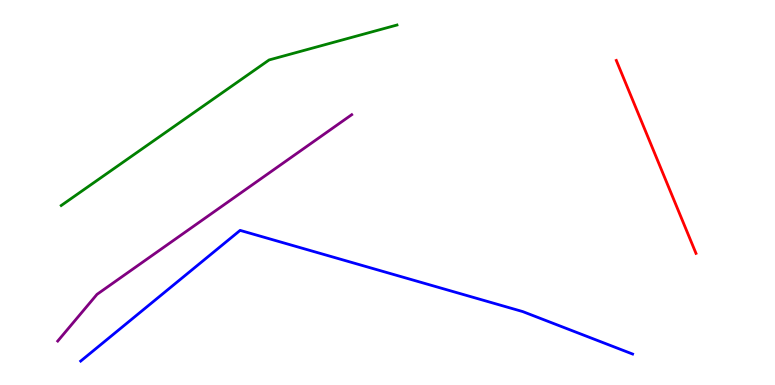[{'lines': ['blue', 'red'], 'intersections': []}, {'lines': ['green', 'red'], 'intersections': []}, {'lines': ['purple', 'red'], 'intersections': []}, {'lines': ['blue', 'green'], 'intersections': []}, {'lines': ['blue', 'purple'], 'intersections': []}, {'lines': ['green', 'purple'], 'intersections': []}]